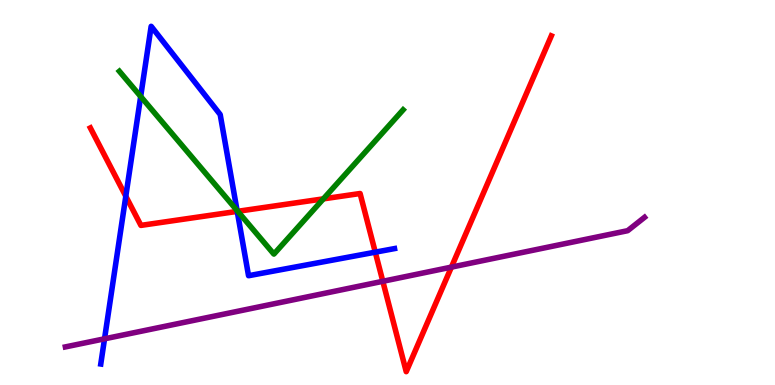[{'lines': ['blue', 'red'], 'intersections': [{'x': 1.62, 'y': 4.9}, {'x': 3.06, 'y': 4.51}, {'x': 4.84, 'y': 3.45}]}, {'lines': ['green', 'red'], 'intersections': [{'x': 3.07, 'y': 4.51}, {'x': 4.17, 'y': 4.83}]}, {'lines': ['purple', 'red'], 'intersections': [{'x': 4.94, 'y': 2.69}, {'x': 5.82, 'y': 3.06}]}, {'lines': ['blue', 'green'], 'intersections': [{'x': 1.82, 'y': 7.49}, {'x': 3.06, 'y': 4.53}]}, {'lines': ['blue', 'purple'], 'intersections': [{'x': 1.35, 'y': 1.2}]}, {'lines': ['green', 'purple'], 'intersections': []}]